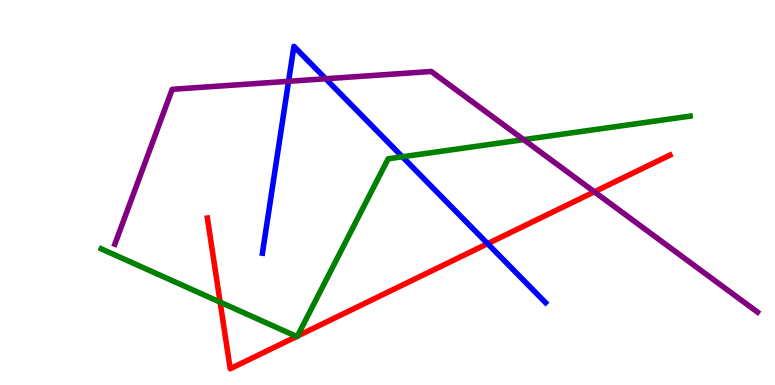[{'lines': ['blue', 'red'], 'intersections': [{'x': 6.29, 'y': 3.67}]}, {'lines': ['green', 'red'], 'intersections': [{'x': 2.84, 'y': 2.15}, {'x': 3.83, 'y': 1.26}, {'x': 3.84, 'y': 1.27}]}, {'lines': ['purple', 'red'], 'intersections': [{'x': 7.67, 'y': 5.02}]}, {'lines': ['blue', 'green'], 'intersections': [{'x': 5.19, 'y': 5.93}]}, {'lines': ['blue', 'purple'], 'intersections': [{'x': 3.72, 'y': 7.89}, {'x': 4.2, 'y': 7.95}]}, {'lines': ['green', 'purple'], 'intersections': [{'x': 6.76, 'y': 6.37}]}]